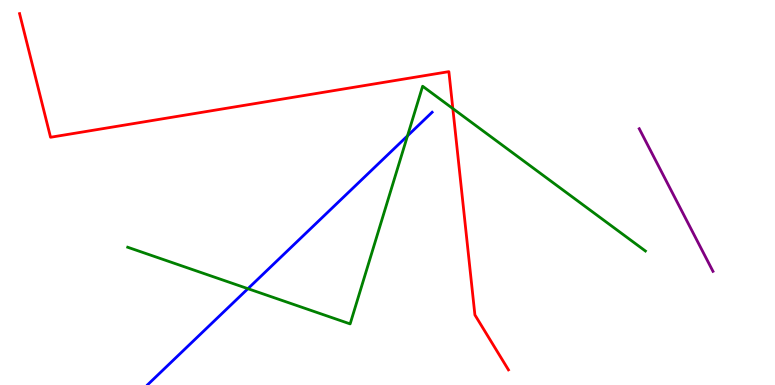[{'lines': ['blue', 'red'], 'intersections': []}, {'lines': ['green', 'red'], 'intersections': [{'x': 5.84, 'y': 7.18}]}, {'lines': ['purple', 'red'], 'intersections': []}, {'lines': ['blue', 'green'], 'intersections': [{'x': 3.2, 'y': 2.5}, {'x': 5.26, 'y': 6.47}]}, {'lines': ['blue', 'purple'], 'intersections': []}, {'lines': ['green', 'purple'], 'intersections': []}]